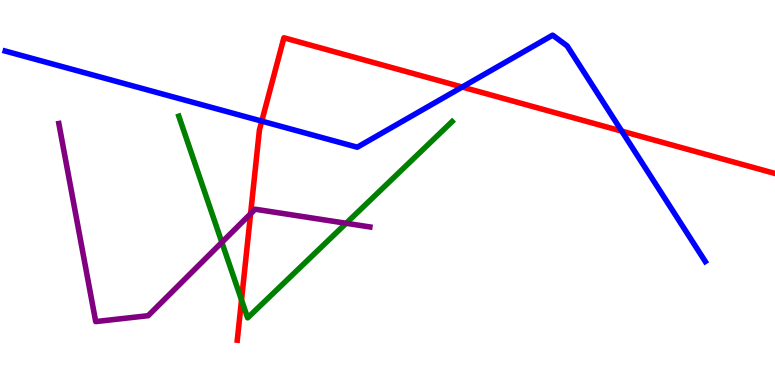[{'lines': ['blue', 'red'], 'intersections': [{'x': 3.38, 'y': 6.85}, {'x': 5.96, 'y': 7.74}, {'x': 8.02, 'y': 6.59}]}, {'lines': ['green', 'red'], 'intersections': [{'x': 3.12, 'y': 2.21}]}, {'lines': ['purple', 'red'], 'intersections': [{'x': 3.23, 'y': 4.45}]}, {'lines': ['blue', 'green'], 'intersections': []}, {'lines': ['blue', 'purple'], 'intersections': []}, {'lines': ['green', 'purple'], 'intersections': [{'x': 2.86, 'y': 3.71}, {'x': 4.47, 'y': 4.2}]}]